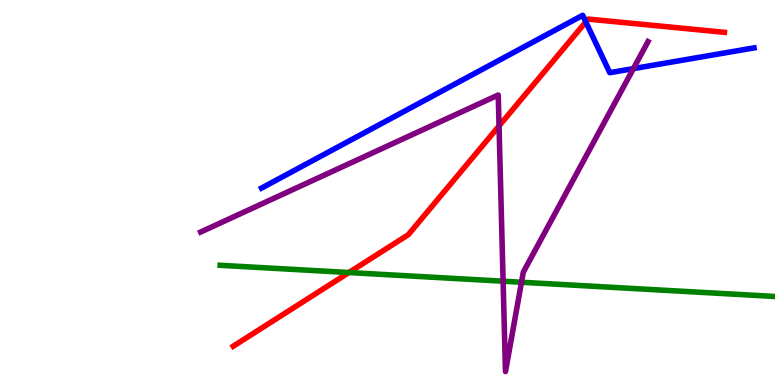[{'lines': ['blue', 'red'], 'intersections': [{'x': 7.56, 'y': 9.43}]}, {'lines': ['green', 'red'], 'intersections': [{'x': 4.5, 'y': 2.92}]}, {'lines': ['purple', 'red'], 'intersections': [{'x': 6.44, 'y': 6.73}]}, {'lines': ['blue', 'green'], 'intersections': []}, {'lines': ['blue', 'purple'], 'intersections': [{'x': 8.17, 'y': 8.22}]}, {'lines': ['green', 'purple'], 'intersections': [{'x': 6.49, 'y': 2.7}, {'x': 6.73, 'y': 2.67}]}]